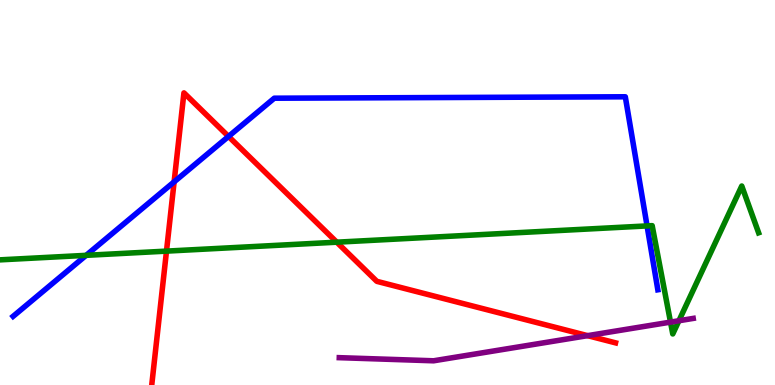[{'lines': ['blue', 'red'], 'intersections': [{'x': 2.25, 'y': 5.28}, {'x': 2.95, 'y': 6.46}]}, {'lines': ['green', 'red'], 'intersections': [{'x': 2.15, 'y': 3.48}, {'x': 4.35, 'y': 3.71}]}, {'lines': ['purple', 'red'], 'intersections': [{'x': 7.58, 'y': 1.28}]}, {'lines': ['blue', 'green'], 'intersections': [{'x': 1.11, 'y': 3.37}, {'x': 8.35, 'y': 4.13}]}, {'lines': ['blue', 'purple'], 'intersections': []}, {'lines': ['green', 'purple'], 'intersections': [{'x': 8.65, 'y': 1.63}, {'x': 8.76, 'y': 1.67}]}]